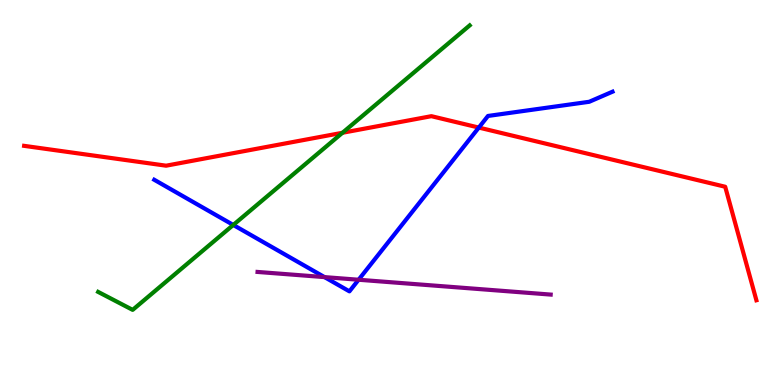[{'lines': ['blue', 'red'], 'intersections': [{'x': 6.18, 'y': 6.69}]}, {'lines': ['green', 'red'], 'intersections': [{'x': 4.42, 'y': 6.55}]}, {'lines': ['purple', 'red'], 'intersections': []}, {'lines': ['blue', 'green'], 'intersections': [{'x': 3.01, 'y': 4.16}]}, {'lines': ['blue', 'purple'], 'intersections': [{'x': 4.19, 'y': 2.8}, {'x': 4.63, 'y': 2.73}]}, {'lines': ['green', 'purple'], 'intersections': []}]